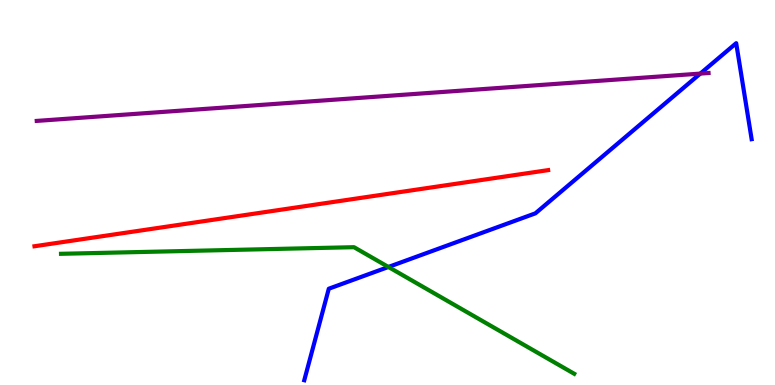[{'lines': ['blue', 'red'], 'intersections': []}, {'lines': ['green', 'red'], 'intersections': []}, {'lines': ['purple', 'red'], 'intersections': []}, {'lines': ['blue', 'green'], 'intersections': [{'x': 5.01, 'y': 3.07}]}, {'lines': ['blue', 'purple'], 'intersections': [{'x': 9.04, 'y': 8.09}]}, {'lines': ['green', 'purple'], 'intersections': []}]